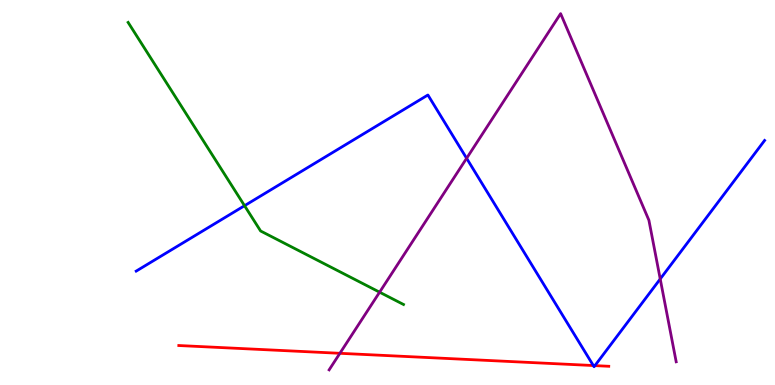[{'lines': ['blue', 'red'], 'intersections': [{'x': 7.66, 'y': 0.506}, {'x': 7.68, 'y': 0.504}]}, {'lines': ['green', 'red'], 'intersections': []}, {'lines': ['purple', 'red'], 'intersections': [{'x': 4.39, 'y': 0.823}]}, {'lines': ['blue', 'green'], 'intersections': [{'x': 3.16, 'y': 4.66}]}, {'lines': ['blue', 'purple'], 'intersections': [{'x': 6.02, 'y': 5.89}, {'x': 8.52, 'y': 2.75}]}, {'lines': ['green', 'purple'], 'intersections': [{'x': 4.9, 'y': 2.41}]}]